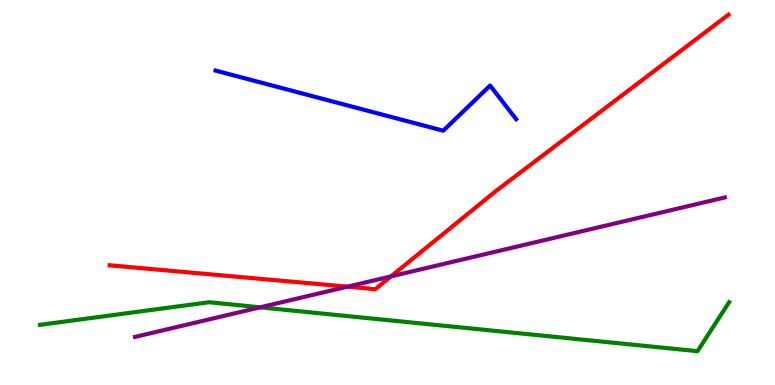[{'lines': ['blue', 'red'], 'intersections': []}, {'lines': ['green', 'red'], 'intersections': []}, {'lines': ['purple', 'red'], 'intersections': [{'x': 4.48, 'y': 2.55}, {'x': 5.05, 'y': 2.82}]}, {'lines': ['blue', 'green'], 'intersections': []}, {'lines': ['blue', 'purple'], 'intersections': []}, {'lines': ['green', 'purple'], 'intersections': [{'x': 3.36, 'y': 2.02}]}]